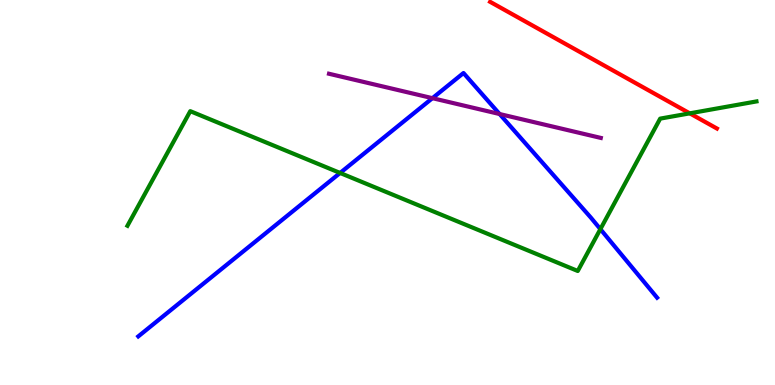[{'lines': ['blue', 'red'], 'intersections': []}, {'lines': ['green', 'red'], 'intersections': [{'x': 8.9, 'y': 7.06}]}, {'lines': ['purple', 'red'], 'intersections': []}, {'lines': ['blue', 'green'], 'intersections': [{'x': 4.39, 'y': 5.51}, {'x': 7.75, 'y': 4.05}]}, {'lines': ['blue', 'purple'], 'intersections': [{'x': 5.58, 'y': 7.45}, {'x': 6.45, 'y': 7.04}]}, {'lines': ['green', 'purple'], 'intersections': []}]